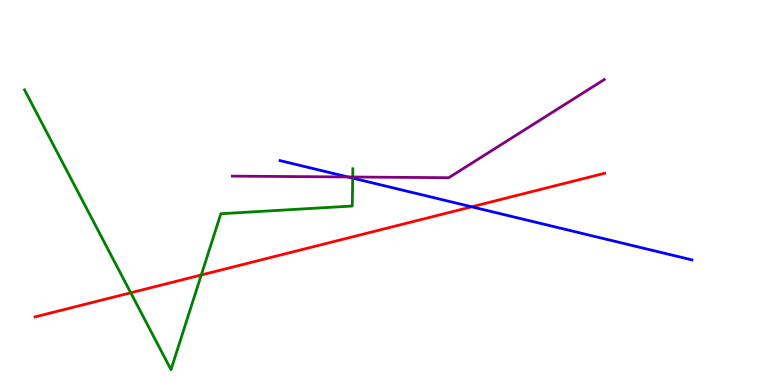[{'lines': ['blue', 'red'], 'intersections': [{'x': 6.09, 'y': 4.63}]}, {'lines': ['green', 'red'], 'intersections': [{'x': 1.69, 'y': 2.4}, {'x': 2.6, 'y': 2.86}]}, {'lines': ['purple', 'red'], 'intersections': []}, {'lines': ['blue', 'green'], 'intersections': [{'x': 4.55, 'y': 5.37}]}, {'lines': ['blue', 'purple'], 'intersections': [{'x': 4.49, 'y': 5.4}]}, {'lines': ['green', 'purple'], 'intersections': [{'x': 4.55, 'y': 5.4}]}]